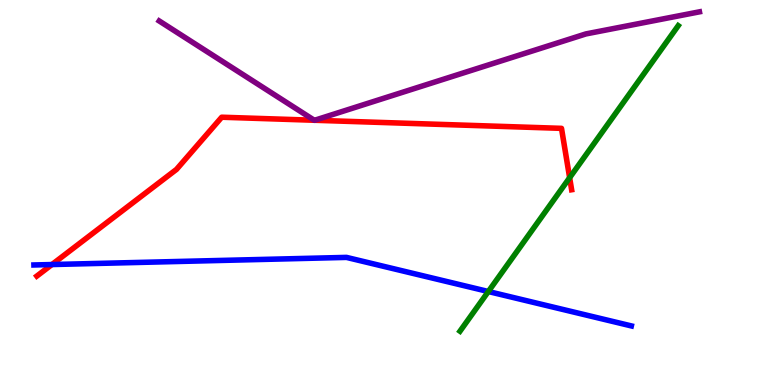[{'lines': ['blue', 'red'], 'intersections': [{'x': 0.67, 'y': 3.13}]}, {'lines': ['green', 'red'], 'intersections': [{'x': 7.35, 'y': 5.38}]}, {'lines': ['purple', 'red'], 'intersections': [{'x': 4.06, 'y': 6.88}, {'x': 4.06, 'y': 6.88}]}, {'lines': ['blue', 'green'], 'intersections': [{'x': 6.3, 'y': 2.43}]}, {'lines': ['blue', 'purple'], 'intersections': []}, {'lines': ['green', 'purple'], 'intersections': []}]